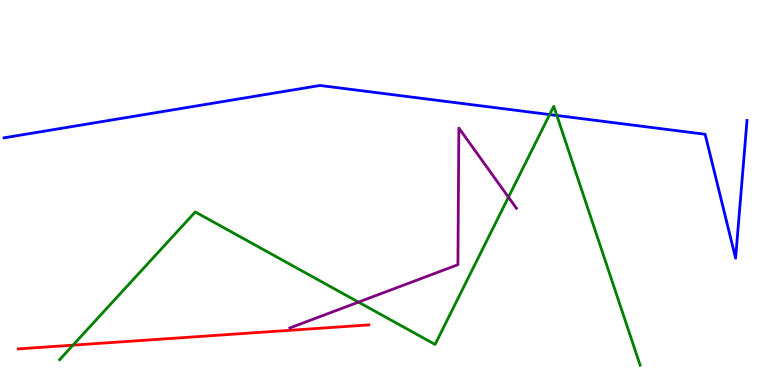[{'lines': ['blue', 'red'], 'intersections': []}, {'lines': ['green', 'red'], 'intersections': [{'x': 0.941, 'y': 1.03}]}, {'lines': ['purple', 'red'], 'intersections': []}, {'lines': ['blue', 'green'], 'intersections': [{'x': 7.09, 'y': 7.02}, {'x': 7.19, 'y': 7.0}]}, {'lines': ['blue', 'purple'], 'intersections': []}, {'lines': ['green', 'purple'], 'intersections': [{'x': 4.63, 'y': 2.15}, {'x': 6.56, 'y': 4.88}]}]